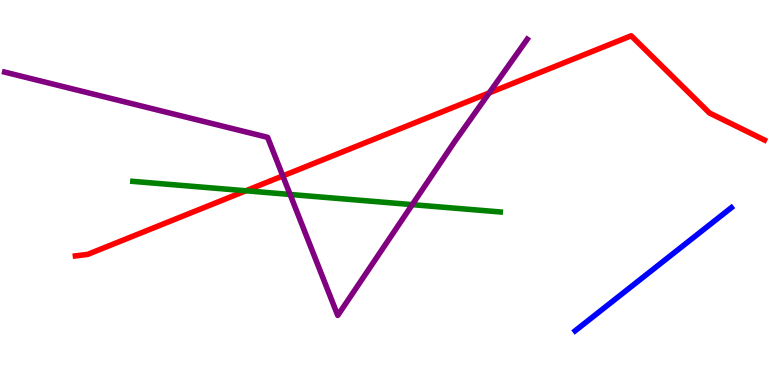[{'lines': ['blue', 'red'], 'intersections': []}, {'lines': ['green', 'red'], 'intersections': [{'x': 3.17, 'y': 5.04}]}, {'lines': ['purple', 'red'], 'intersections': [{'x': 3.65, 'y': 5.43}, {'x': 6.31, 'y': 7.59}]}, {'lines': ['blue', 'green'], 'intersections': []}, {'lines': ['blue', 'purple'], 'intersections': []}, {'lines': ['green', 'purple'], 'intersections': [{'x': 3.74, 'y': 4.95}, {'x': 5.32, 'y': 4.68}]}]